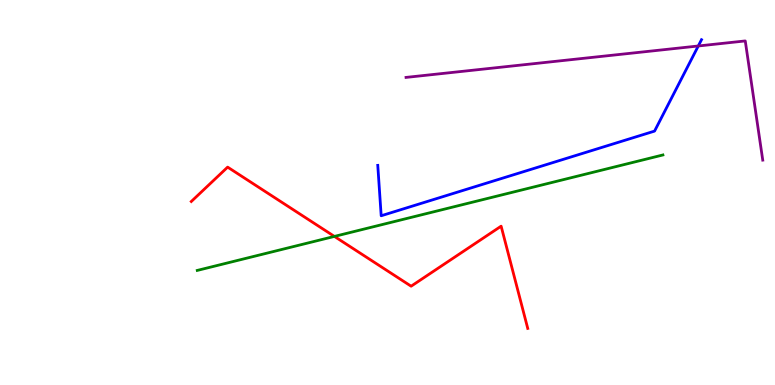[{'lines': ['blue', 'red'], 'intersections': []}, {'lines': ['green', 'red'], 'intersections': [{'x': 4.31, 'y': 3.86}]}, {'lines': ['purple', 'red'], 'intersections': []}, {'lines': ['blue', 'green'], 'intersections': []}, {'lines': ['blue', 'purple'], 'intersections': [{'x': 9.01, 'y': 8.81}]}, {'lines': ['green', 'purple'], 'intersections': []}]